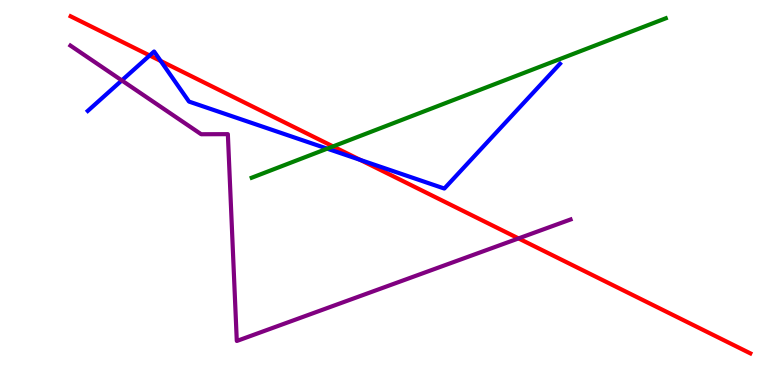[{'lines': ['blue', 'red'], 'intersections': [{'x': 1.93, 'y': 8.56}, {'x': 2.07, 'y': 8.42}, {'x': 4.65, 'y': 5.85}]}, {'lines': ['green', 'red'], 'intersections': [{'x': 4.3, 'y': 6.2}]}, {'lines': ['purple', 'red'], 'intersections': [{'x': 6.69, 'y': 3.81}]}, {'lines': ['blue', 'green'], 'intersections': [{'x': 4.22, 'y': 6.14}]}, {'lines': ['blue', 'purple'], 'intersections': [{'x': 1.57, 'y': 7.91}]}, {'lines': ['green', 'purple'], 'intersections': []}]